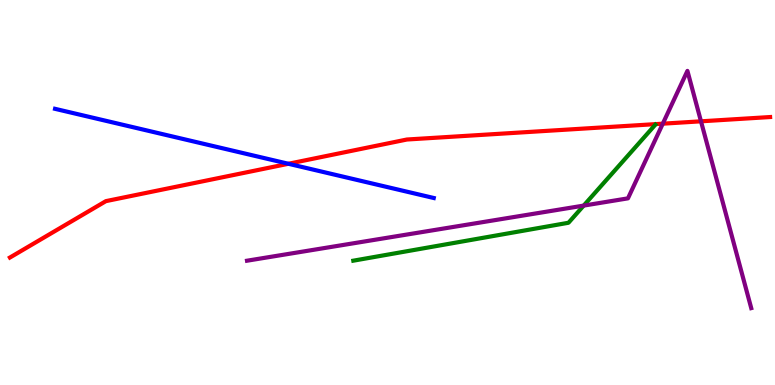[{'lines': ['blue', 'red'], 'intersections': [{'x': 3.72, 'y': 5.75}]}, {'lines': ['green', 'red'], 'intersections': []}, {'lines': ['purple', 'red'], 'intersections': [{'x': 8.55, 'y': 6.79}, {'x': 9.05, 'y': 6.85}]}, {'lines': ['blue', 'green'], 'intersections': []}, {'lines': ['blue', 'purple'], 'intersections': []}, {'lines': ['green', 'purple'], 'intersections': [{'x': 7.53, 'y': 4.66}]}]